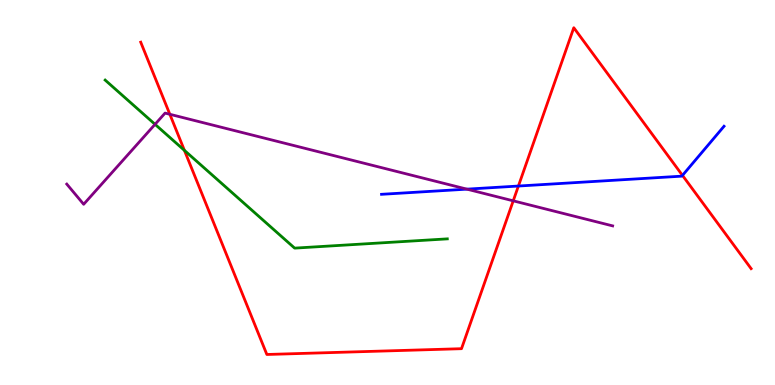[{'lines': ['blue', 'red'], 'intersections': [{'x': 6.69, 'y': 5.17}, {'x': 8.81, 'y': 5.44}]}, {'lines': ['green', 'red'], 'intersections': [{'x': 2.38, 'y': 6.09}]}, {'lines': ['purple', 'red'], 'intersections': [{'x': 2.19, 'y': 7.03}, {'x': 6.62, 'y': 4.78}]}, {'lines': ['blue', 'green'], 'intersections': []}, {'lines': ['blue', 'purple'], 'intersections': [{'x': 6.02, 'y': 5.09}]}, {'lines': ['green', 'purple'], 'intersections': [{'x': 2.0, 'y': 6.77}]}]